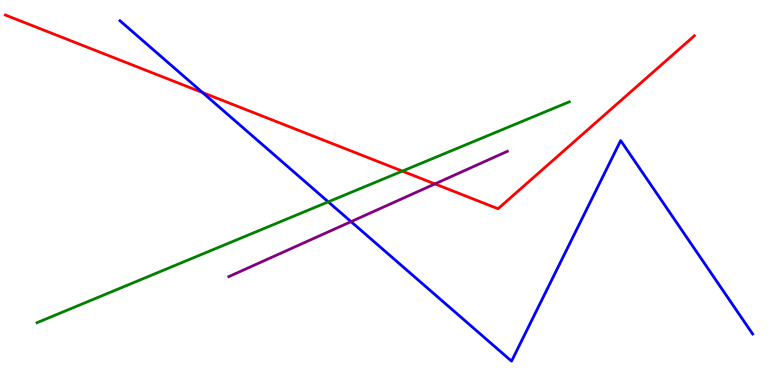[{'lines': ['blue', 'red'], 'intersections': [{'x': 2.61, 'y': 7.6}]}, {'lines': ['green', 'red'], 'intersections': [{'x': 5.19, 'y': 5.56}]}, {'lines': ['purple', 'red'], 'intersections': [{'x': 5.61, 'y': 5.22}]}, {'lines': ['blue', 'green'], 'intersections': [{'x': 4.24, 'y': 4.76}]}, {'lines': ['blue', 'purple'], 'intersections': [{'x': 4.53, 'y': 4.24}]}, {'lines': ['green', 'purple'], 'intersections': []}]